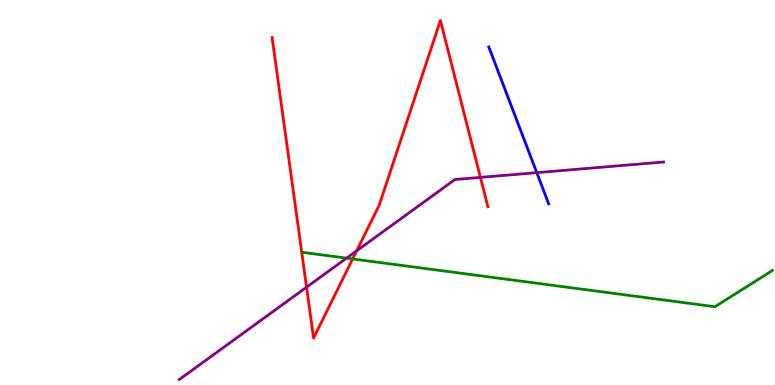[{'lines': ['blue', 'red'], 'intersections': []}, {'lines': ['green', 'red'], 'intersections': [{'x': 4.55, 'y': 3.27}]}, {'lines': ['purple', 'red'], 'intersections': [{'x': 3.96, 'y': 2.54}, {'x': 4.6, 'y': 3.49}, {'x': 6.2, 'y': 5.39}]}, {'lines': ['blue', 'green'], 'intersections': []}, {'lines': ['blue', 'purple'], 'intersections': [{'x': 6.93, 'y': 5.52}]}, {'lines': ['green', 'purple'], 'intersections': [{'x': 4.47, 'y': 3.29}]}]